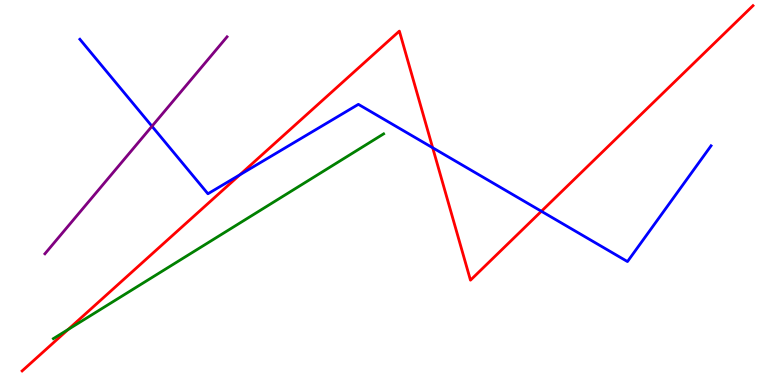[{'lines': ['blue', 'red'], 'intersections': [{'x': 3.09, 'y': 5.46}, {'x': 5.58, 'y': 6.16}, {'x': 6.99, 'y': 4.51}]}, {'lines': ['green', 'red'], 'intersections': [{'x': 0.878, 'y': 1.44}]}, {'lines': ['purple', 'red'], 'intersections': []}, {'lines': ['blue', 'green'], 'intersections': []}, {'lines': ['blue', 'purple'], 'intersections': [{'x': 1.96, 'y': 6.72}]}, {'lines': ['green', 'purple'], 'intersections': []}]